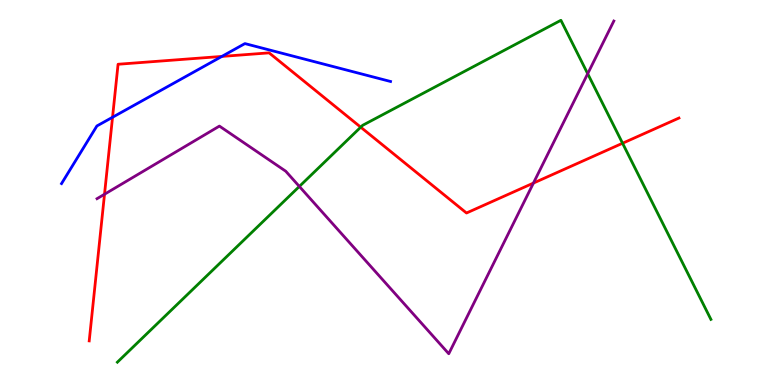[{'lines': ['blue', 'red'], 'intersections': [{'x': 1.45, 'y': 6.95}, {'x': 2.86, 'y': 8.53}]}, {'lines': ['green', 'red'], 'intersections': [{'x': 4.65, 'y': 6.7}, {'x': 8.03, 'y': 6.28}]}, {'lines': ['purple', 'red'], 'intersections': [{'x': 1.35, 'y': 4.95}, {'x': 6.88, 'y': 5.24}]}, {'lines': ['blue', 'green'], 'intersections': []}, {'lines': ['blue', 'purple'], 'intersections': []}, {'lines': ['green', 'purple'], 'intersections': [{'x': 3.86, 'y': 5.16}, {'x': 7.58, 'y': 8.09}]}]